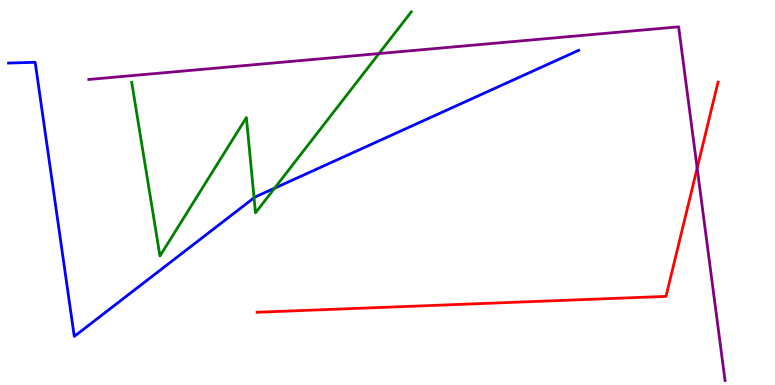[{'lines': ['blue', 'red'], 'intersections': []}, {'lines': ['green', 'red'], 'intersections': []}, {'lines': ['purple', 'red'], 'intersections': [{'x': 9.0, 'y': 5.63}]}, {'lines': ['blue', 'green'], 'intersections': [{'x': 3.28, 'y': 4.86}, {'x': 3.54, 'y': 5.11}]}, {'lines': ['blue', 'purple'], 'intersections': []}, {'lines': ['green', 'purple'], 'intersections': [{'x': 4.89, 'y': 8.61}]}]